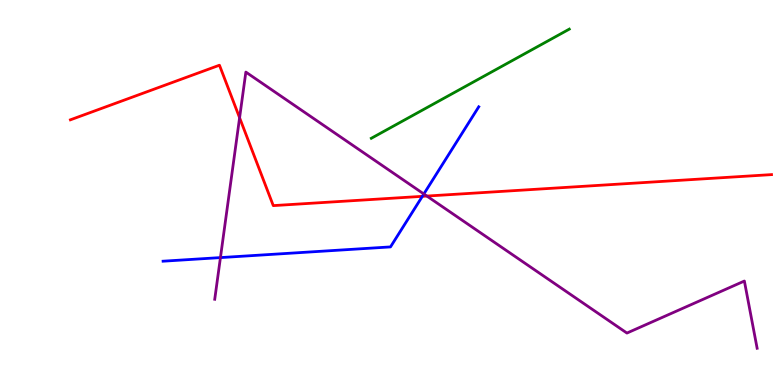[{'lines': ['blue', 'red'], 'intersections': [{'x': 5.45, 'y': 4.9}]}, {'lines': ['green', 'red'], 'intersections': []}, {'lines': ['purple', 'red'], 'intersections': [{'x': 3.09, 'y': 6.94}, {'x': 5.51, 'y': 4.91}]}, {'lines': ['blue', 'green'], 'intersections': []}, {'lines': ['blue', 'purple'], 'intersections': [{'x': 2.84, 'y': 3.31}, {'x': 5.47, 'y': 4.96}]}, {'lines': ['green', 'purple'], 'intersections': []}]